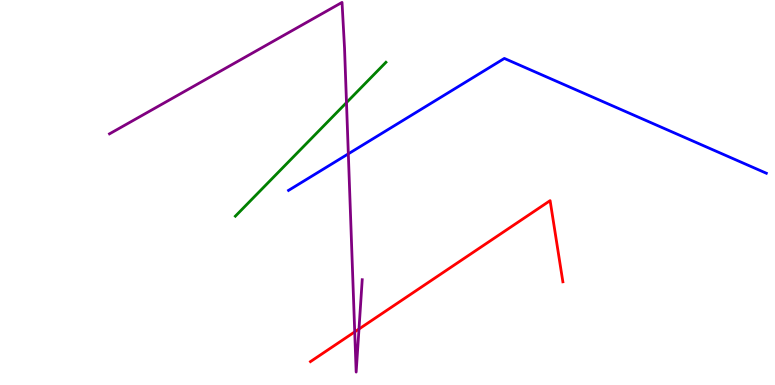[{'lines': ['blue', 'red'], 'intersections': []}, {'lines': ['green', 'red'], 'intersections': []}, {'lines': ['purple', 'red'], 'intersections': [{'x': 4.58, 'y': 1.38}, {'x': 4.63, 'y': 1.45}]}, {'lines': ['blue', 'green'], 'intersections': []}, {'lines': ['blue', 'purple'], 'intersections': [{'x': 4.49, 'y': 6.0}]}, {'lines': ['green', 'purple'], 'intersections': [{'x': 4.47, 'y': 7.33}]}]